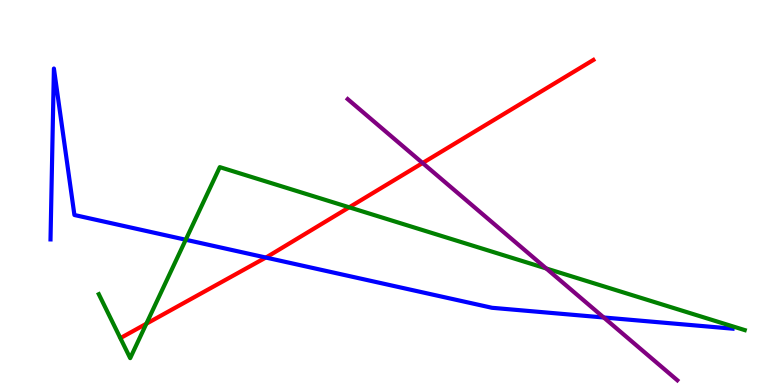[{'lines': ['blue', 'red'], 'intersections': [{'x': 3.43, 'y': 3.31}]}, {'lines': ['green', 'red'], 'intersections': [{'x': 1.89, 'y': 1.59}, {'x': 4.51, 'y': 4.62}]}, {'lines': ['purple', 'red'], 'intersections': [{'x': 5.45, 'y': 5.77}]}, {'lines': ['blue', 'green'], 'intersections': [{'x': 2.4, 'y': 3.77}]}, {'lines': ['blue', 'purple'], 'intersections': [{'x': 7.79, 'y': 1.75}]}, {'lines': ['green', 'purple'], 'intersections': [{'x': 7.05, 'y': 3.03}]}]